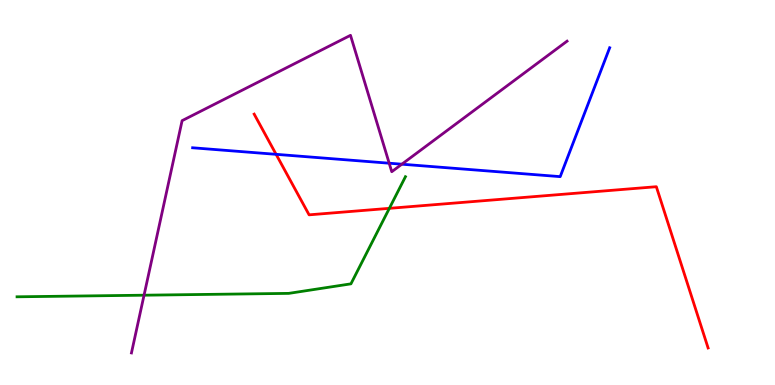[{'lines': ['blue', 'red'], 'intersections': [{'x': 3.56, 'y': 5.99}]}, {'lines': ['green', 'red'], 'intersections': [{'x': 5.02, 'y': 4.59}]}, {'lines': ['purple', 'red'], 'intersections': []}, {'lines': ['blue', 'green'], 'intersections': []}, {'lines': ['blue', 'purple'], 'intersections': [{'x': 5.02, 'y': 5.76}, {'x': 5.19, 'y': 5.73}]}, {'lines': ['green', 'purple'], 'intersections': [{'x': 1.86, 'y': 2.33}]}]